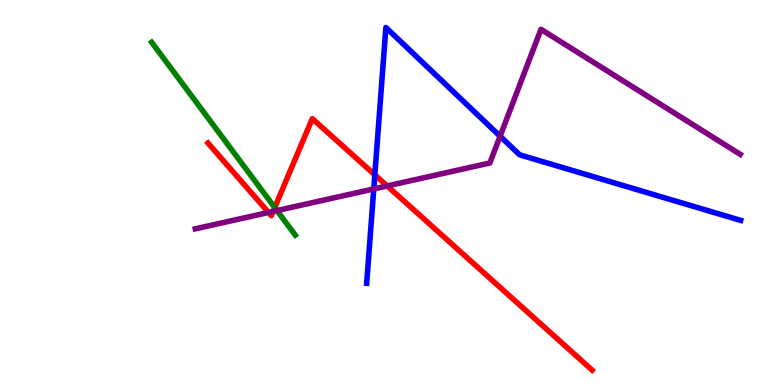[{'lines': ['blue', 'red'], 'intersections': [{'x': 4.84, 'y': 5.46}]}, {'lines': ['green', 'red'], 'intersections': [{'x': 3.55, 'y': 4.61}]}, {'lines': ['purple', 'red'], 'intersections': [{'x': 3.46, 'y': 4.48}, {'x': 3.52, 'y': 4.51}, {'x': 5.0, 'y': 5.17}]}, {'lines': ['blue', 'green'], 'intersections': []}, {'lines': ['blue', 'purple'], 'intersections': [{'x': 4.82, 'y': 5.09}, {'x': 6.45, 'y': 6.46}]}, {'lines': ['green', 'purple'], 'intersections': [{'x': 3.57, 'y': 4.53}]}]